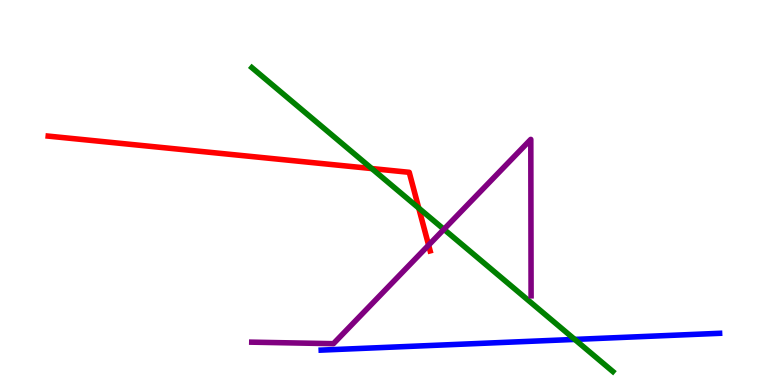[{'lines': ['blue', 'red'], 'intersections': []}, {'lines': ['green', 'red'], 'intersections': [{'x': 4.8, 'y': 5.62}, {'x': 5.4, 'y': 4.59}]}, {'lines': ['purple', 'red'], 'intersections': [{'x': 5.53, 'y': 3.63}]}, {'lines': ['blue', 'green'], 'intersections': [{'x': 7.42, 'y': 1.18}]}, {'lines': ['blue', 'purple'], 'intersections': []}, {'lines': ['green', 'purple'], 'intersections': [{'x': 5.73, 'y': 4.04}]}]